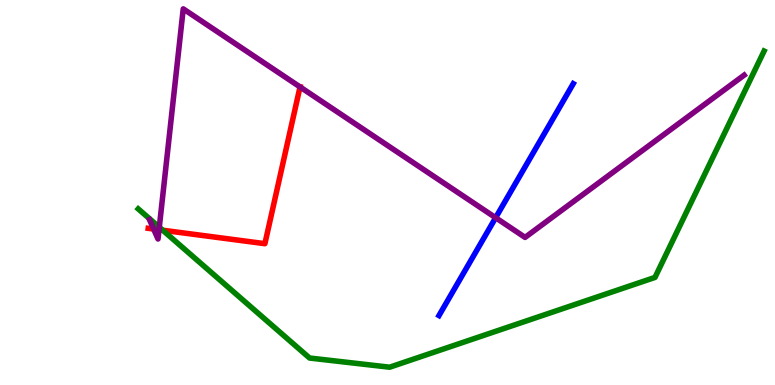[{'lines': ['blue', 'red'], 'intersections': []}, {'lines': ['green', 'red'], 'intersections': [{'x': 2.1, 'y': 4.02}]}, {'lines': ['purple', 'red'], 'intersections': [{'x': 1.98, 'y': 4.05}, {'x': 2.05, 'y': 4.03}, {'x': 3.87, 'y': 7.74}]}, {'lines': ['blue', 'green'], 'intersections': []}, {'lines': ['blue', 'purple'], 'intersections': [{'x': 6.4, 'y': 4.35}]}, {'lines': ['green', 'purple'], 'intersections': [{'x': 2.06, 'y': 4.1}]}]